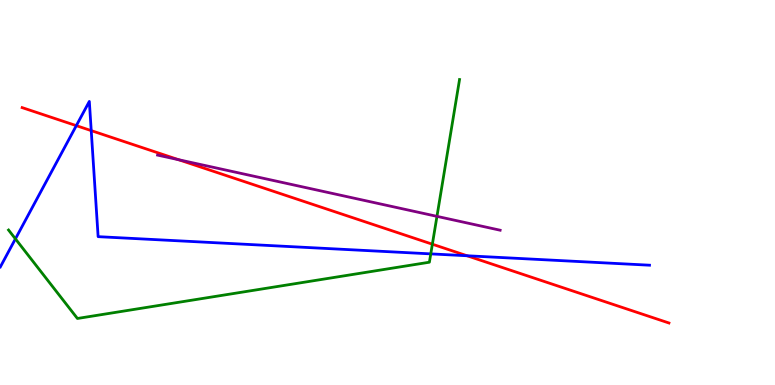[{'lines': ['blue', 'red'], 'intersections': [{'x': 0.985, 'y': 6.74}, {'x': 1.18, 'y': 6.61}, {'x': 6.03, 'y': 3.36}]}, {'lines': ['green', 'red'], 'intersections': [{'x': 5.58, 'y': 3.66}]}, {'lines': ['purple', 'red'], 'intersections': [{'x': 2.31, 'y': 5.85}]}, {'lines': ['blue', 'green'], 'intersections': [{'x': 0.199, 'y': 3.8}, {'x': 5.56, 'y': 3.41}]}, {'lines': ['blue', 'purple'], 'intersections': []}, {'lines': ['green', 'purple'], 'intersections': [{'x': 5.64, 'y': 4.38}]}]